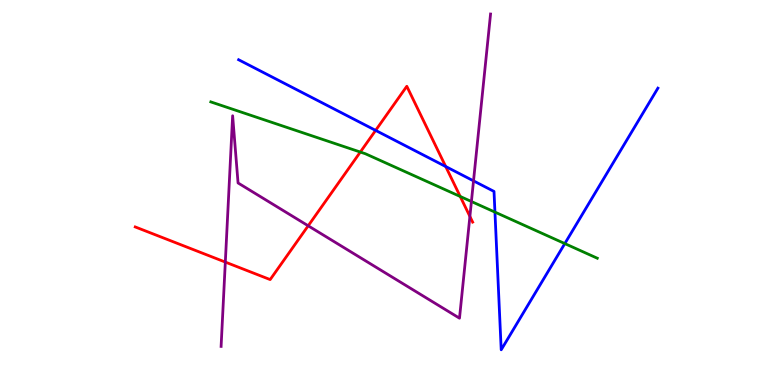[{'lines': ['blue', 'red'], 'intersections': [{'x': 4.85, 'y': 6.61}, {'x': 5.75, 'y': 5.67}]}, {'lines': ['green', 'red'], 'intersections': [{'x': 4.65, 'y': 6.05}, {'x': 5.94, 'y': 4.9}]}, {'lines': ['purple', 'red'], 'intersections': [{'x': 2.91, 'y': 3.19}, {'x': 3.98, 'y': 4.14}, {'x': 6.06, 'y': 4.38}]}, {'lines': ['blue', 'green'], 'intersections': [{'x': 6.39, 'y': 4.49}, {'x': 7.29, 'y': 3.67}]}, {'lines': ['blue', 'purple'], 'intersections': [{'x': 6.11, 'y': 5.3}]}, {'lines': ['green', 'purple'], 'intersections': [{'x': 6.08, 'y': 4.77}]}]